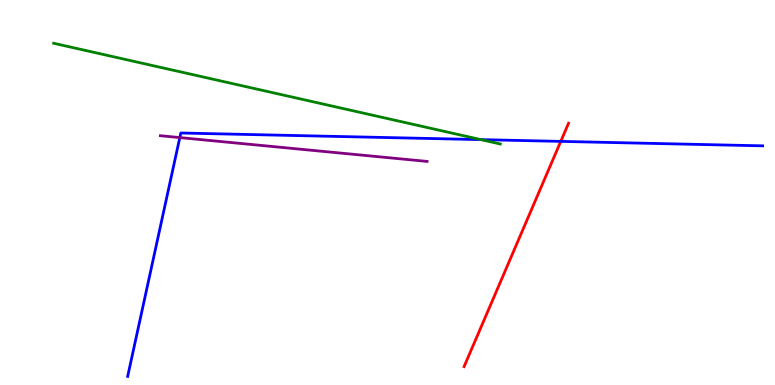[{'lines': ['blue', 'red'], 'intersections': [{'x': 7.24, 'y': 6.33}]}, {'lines': ['green', 'red'], 'intersections': []}, {'lines': ['purple', 'red'], 'intersections': []}, {'lines': ['blue', 'green'], 'intersections': [{'x': 6.21, 'y': 6.37}]}, {'lines': ['blue', 'purple'], 'intersections': [{'x': 2.32, 'y': 6.43}]}, {'lines': ['green', 'purple'], 'intersections': []}]